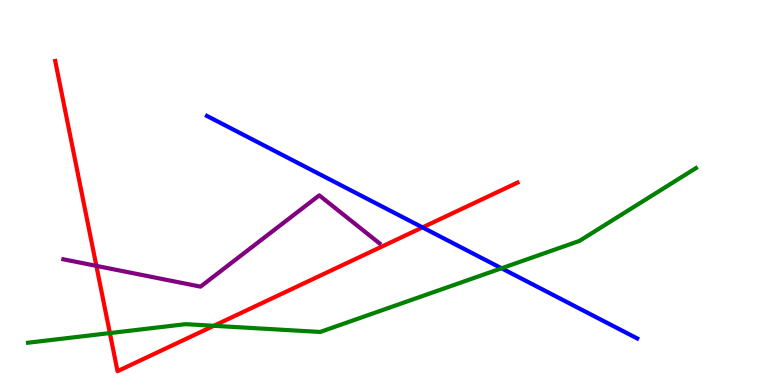[{'lines': ['blue', 'red'], 'intersections': [{'x': 5.45, 'y': 4.09}]}, {'lines': ['green', 'red'], 'intersections': [{'x': 1.42, 'y': 1.35}, {'x': 2.76, 'y': 1.54}]}, {'lines': ['purple', 'red'], 'intersections': [{'x': 1.24, 'y': 3.09}]}, {'lines': ['blue', 'green'], 'intersections': [{'x': 6.47, 'y': 3.03}]}, {'lines': ['blue', 'purple'], 'intersections': []}, {'lines': ['green', 'purple'], 'intersections': []}]